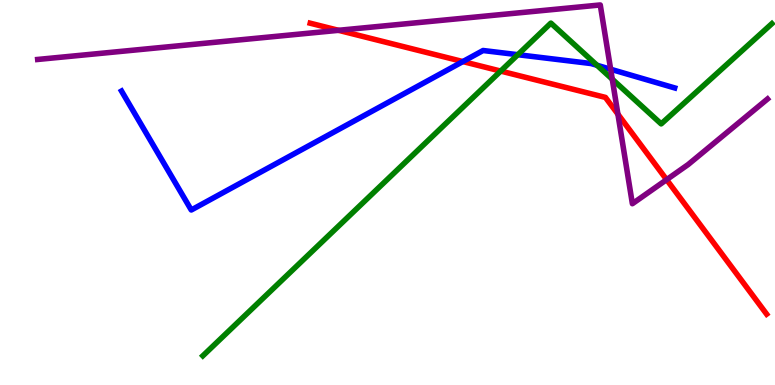[{'lines': ['blue', 'red'], 'intersections': [{'x': 5.97, 'y': 8.4}]}, {'lines': ['green', 'red'], 'intersections': [{'x': 6.46, 'y': 8.15}]}, {'lines': ['purple', 'red'], 'intersections': [{'x': 4.37, 'y': 9.21}, {'x': 7.97, 'y': 7.03}, {'x': 8.6, 'y': 5.33}]}, {'lines': ['blue', 'green'], 'intersections': [{'x': 6.68, 'y': 8.58}, {'x': 7.7, 'y': 8.3}]}, {'lines': ['blue', 'purple'], 'intersections': [{'x': 7.88, 'y': 8.2}]}, {'lines': ['green', 'purple'], 'intersections': [{'x': 7.9, 'y': 7.94}]}]